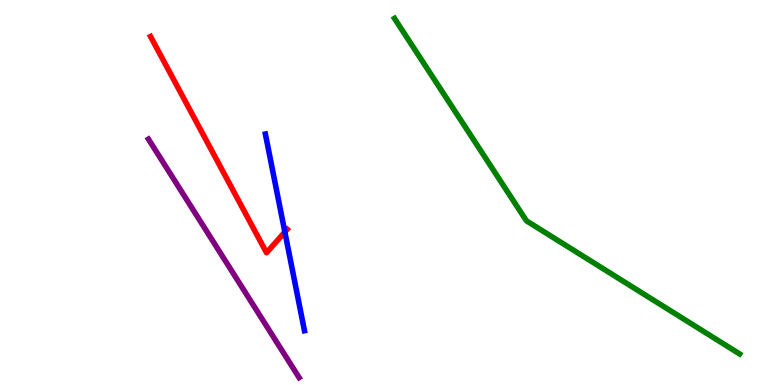[{'lines': ['blue', 'red'], 'intersections': [{'x': 3.68, 'y': 3.97}]}, {'lines': ['green', 'red'], 'intersections': []}, {'lines': ['purple', 'red'], 'intersections': []}, {'lines': ['blue', 'green'], 'intersections': []}, {'lines': ['blue', 'purple'], 'intersections': []}, {'lines': ['green', 'purple'], 'intersections': []}]